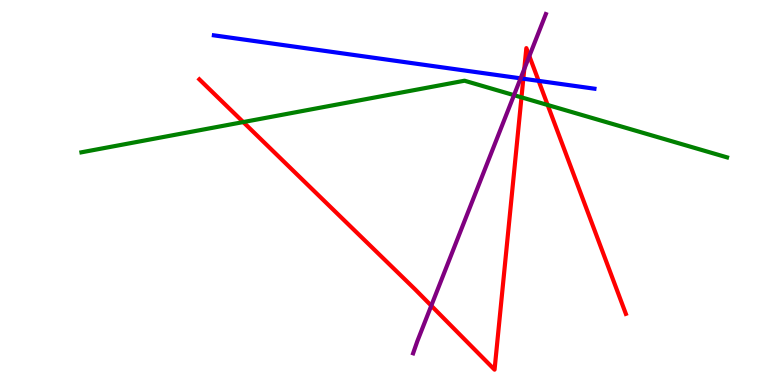[{'lines': ['blue', 'red'], 'intersections': [{'x': 6.75, 'y': 7.96}, {'x': 6.95, 'y': 7.9}]}, {'lines': ['green', 'red'], 'intersections': [{'x': 3.14, 'y': 6.83}, {'x': 6.73, 'y': 7.47}, {'x': 7.07, 'y': 7.27}]}, {'lines': ['purple', 'red'], 'intersections': [{'x': 5.56, 'y': 2.06}, {'x': 6.76, 'y': 8.21}, {'x': 6.83, 'y': 8.54}]}, {'lines': ['blue', 'green'], 'intersections': []}, {'lines': ['blue', 'purple'], 'intersections': [{'x': 6.72, 'y': 7.97}]}, {'lines': ['green', 'purple'], 'intersections': [{'x': 6.63, 'y': 7.53}]}]